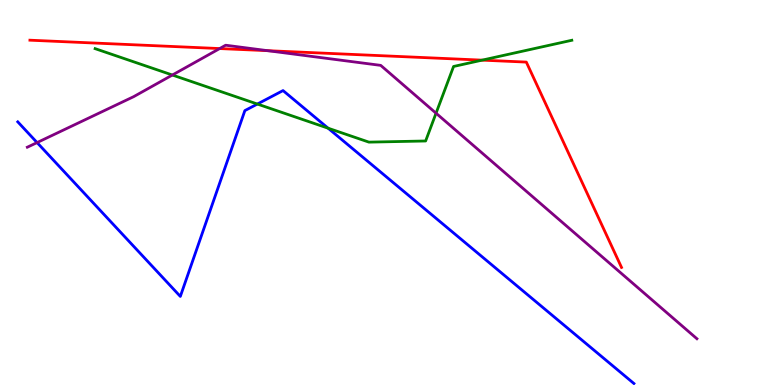[{'lines': ['blue', 'red'], 'intersections': []}, {'lines': ['green', 'red'], 'intersections': [{'x': 6.22, 'y': 8.44}]}, {'lines': ['purple', 'red'], 'intersections': [{'x': 2.83, 'y': 8.74}, {'x': 3.45, 'y': 8.68}]}, {'lines': ['blue', 'green'], 'intersections': [{'x': 3.32, 'y': 7.3}, {'x': 4.23, 'y': 6.67}]}, {'lines': ['blue', 'purple'], 'intersections': [{'x': 0.478, 'y': 6.3}]}, {'lines': ['green', 'purple'], 'intersections': [{'x': 2.22, 'y': 8.05}, {'x': 5.63, 'y': 7.06}]}]